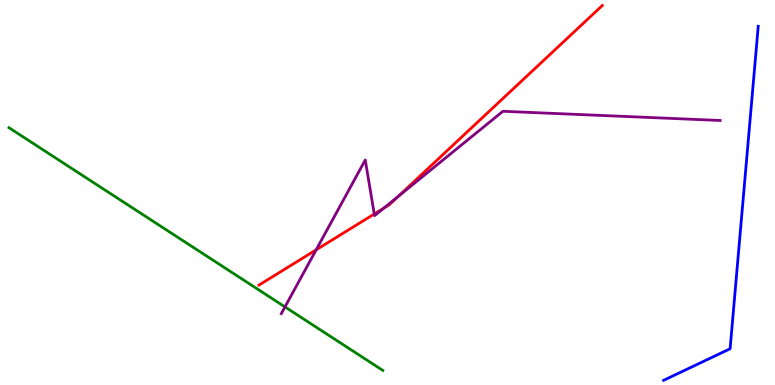[{'lines': ['blue', 'red'], 'intersections': []}, {'lines': ['green', 'red'], 'intersections': []}, {'lines': ['purple', 'red'], 'intersections': [{'x': 4.08, 'y': 3.51}, {'x': 4.83, 'y': 4.44}, {'x': 4.95, 'y': 4.6}, {'x': 5.14, 'y': 4.9}]}, {'lines': ['blue', 'green'], 'intersections': []}, {'lines': ['blue', 'purple'], 'intersections': []}, {'lines': ['green', 'purple'], 'intersections': [{'x': 3.68, 'y': 2.03}]}]